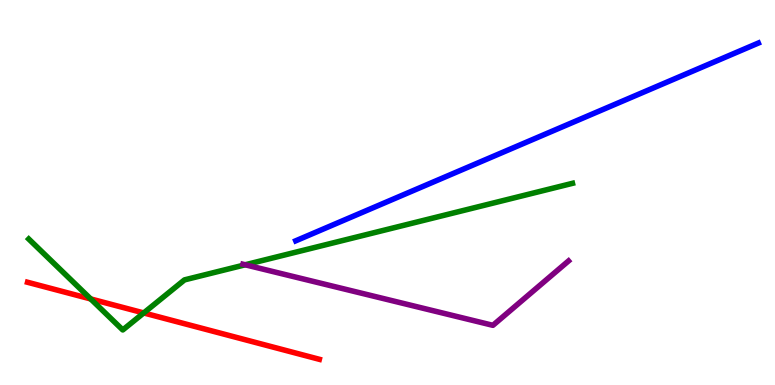[{'lines': ['blue', 'red'], 'intersections': []}, {'lines': ['green', 'red'], 'intersections': [{'x': 1.17, 'y': 2.24}, {'x': 1.85, 'y': 1.87}]}, {'lines': ['purple', 'red'], 'intersections': []}, {'lines': ['blue', 'green'], 'intersections': []}, {'lines': ['blue', 'purple'], 'intersections': []}, {'lines': ['green', 'purple'], 'intersections': [{'x': 3.16, 'y': 3.12}]}]